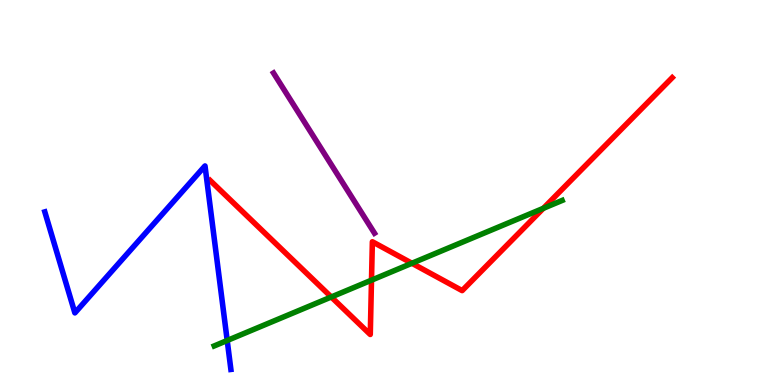[{'lines': ['blue', 'red'], 'intersections': []}, {'lines': ['green', 'red'], 'intersections': [{'x': 4.27, 'y': 2.29}, {'x': 4.79, 'y': 2.72}, {'x': 5.31, 'y': 3.16}, {'x': 7.01, 'y': 4.59}]}, {'lines': ['purple', 'red'], 'intersections': []}, {'lines': ['blue', 'green'], 'intersections': [{'x': 2.93, 'y': 1.16}]}, {'lines': ['blue', 'purple'], 'intersections': []}, {'lines': ['green', 'purple'], 'intersections': []}]